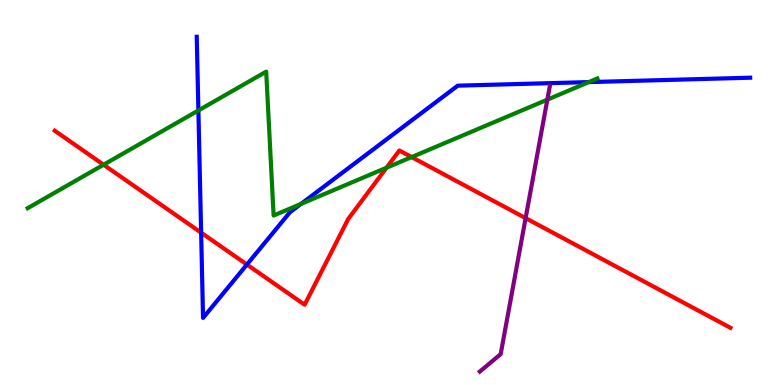[{'lines': ['blue', 'red'], 'intersections': [{'x': 2.6, 'y': 3.96}, {'x': 3.19, 'y': 3.13}]}, {'lines': ['green', 'red'], 'intersections': [{'x': 1.34, 'y': 5.72}, {'x': 4.99, 'y': 5.64}, {'x': 5.31, 'y': 5.92}]}, {'lines': ['purple', 'red'], 'intersections': [{'x': 6.78, 'y': 4.33}]}, {'lines': ['blue', 'green'], 'intersections': [{'x': 2.56, 'y': 7.13}, {'x': 3.88, 'y': 4.7}, {'x': 7.6, 'y': 7.87}]}, {'lines': ['blue', 'purple'], 'intersections': []}, {'lines': ['green', 'purple'], 'intersections': [{'x': 7.06, 'y': 7.41}]}]